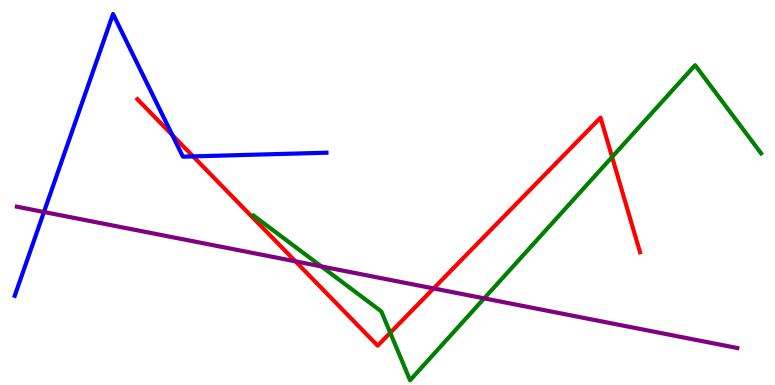[{'lines': ['blue', 'red'], 'intersections': [{'x': 2.22, 'y': 6.49}, {'x': 2.49, 'y': 5.94}]}, {'lines': ['green', 'red'], 'intersections': [{'x': 5.04, 'y': 1.36}, {'x': 7.9, 'y': 5.92}]}, {'lines': ['purple', 'red'], 'intersections': [{'x': 3.81, 'y': 3.21}, {'x': 5.59, 'y': 2.51}]}, {'lines': ['blue', 'green'], 'intersections': []}, {'lines': ['blue', 'purple'], 'intersections': [{'x': 0.567, 'y': 4.49}]}, {'lines': ['green', 'purple'], 'intersections': [{'x': 4.15, 'y': 3.08}, {'x': 6.25, 'y': 2.25}]}]